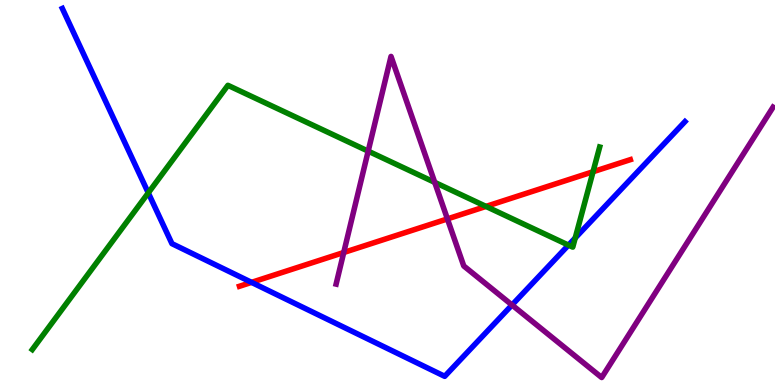[{'lines': ['blue', 'red'], 'intersections': [{'x': 3.25, 'y': 2.67}]}, {'lines': ['green', 'red'], 'intersections': [{'x': 6.27, 'y': 4.64}, {'x': 7.65, 'y': 5.54}]}, {'lines': ['purple', 'red'], 'intersections': [{'x': 4.44, 'y': 3.44}, {'x': 5.77, 'y': 4.31}]}, {'lines': ['blue', 'green'], 'intersections': [{'x': 1.91, 'y': 4.99}, {'x': 7.34, 'y': 3.63}, {'x': 7.42, 'y': 3.82}]}, {'lines': ['blue', 'purple'], 'intersections': [{'x': 6.61, 'y': 2.08}]}, {'lines': ['green', 'purple'], 'intersections': [{'x': 4.75, 'y': 6.07}, {'x': 5.61, 'y': 5.26}]}]